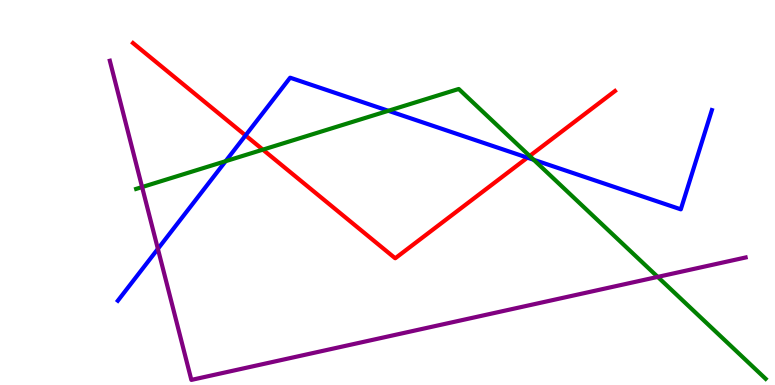[{'lines': ['blue', 'red'], 'intersections': [{'x': 3.17, 'y': 6.48}, {'x': 6.81, 'y': 5.91}]}, {'lines': ['green', 'red'], 'intersections': [{'x': 3.39, 'y': 6.11}, {'x': 6.83, 'y': 5.95}]}, {'lines': ['purple', 'red'], 'intersections': []}, {'lines': ['blue', 'green'], 'intersections': [{'x': 2.91, 'y': 5.81}, {'x': 5.01, 'y': 7.12}, {'x': 6.89, 'y': 5.85}]}, {'lines': ['blue', 'purple'], 'intersections': [{'x': 2.04, 'y': 3.54}]}, {'lines': ['green', 'purple'], 'intersections': [{'x': 1.83, 'y': 5.14}, {'x': 8.49, 'y': 2.81}]}]